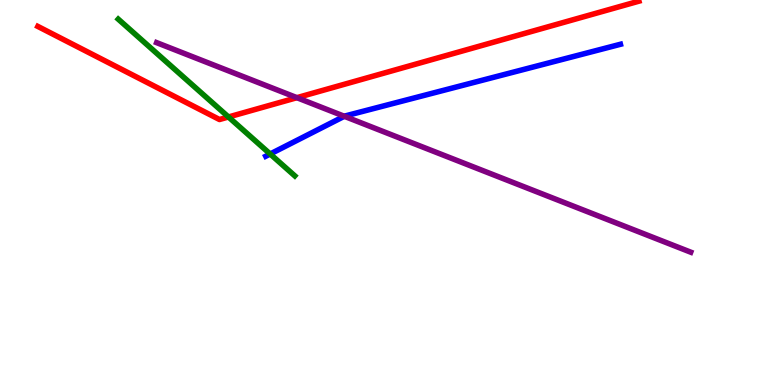[{'lines': ['blue', 'red'], 'intersections': []}, {'lines': ['green', 'red'], 'intersections': [{'x': 2.95, 'y': 6.96}]}, {'lines': ['purple', 'red'], 'intersections': [{'x': 3.83, 'y': 7.46}]}, {'lines': ['blue', 'green'], 'intersections': [{'x': 3.49, 'y': 6.0}]}, {'lines': ['blue', 'purple'], 'intersections': [{'x': 4.44, 'y': 6.98}]}, {'lines': ['green', 'purple'], 'intersections': []}]